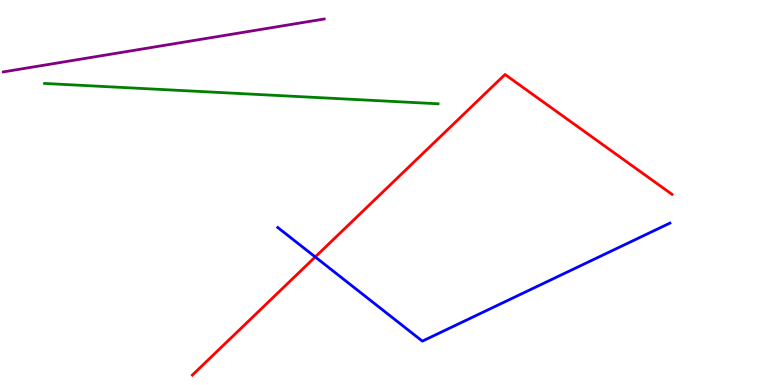[{'lines': ['blue', 'red'], 'intersections': [{'x': 4.07, 'y': 3.33}]}, {'lines': ['green', 'red'], 'intersections': []}, {'lines': ['purple', 'red'], 'intersections': []}, {'lines': ['blue', 'green'], 'intersections': []}, {'lines': ['blue', 'purple'], 'intersections': []}, {'lines': ['green', 'purple'], 'intersections': []}]